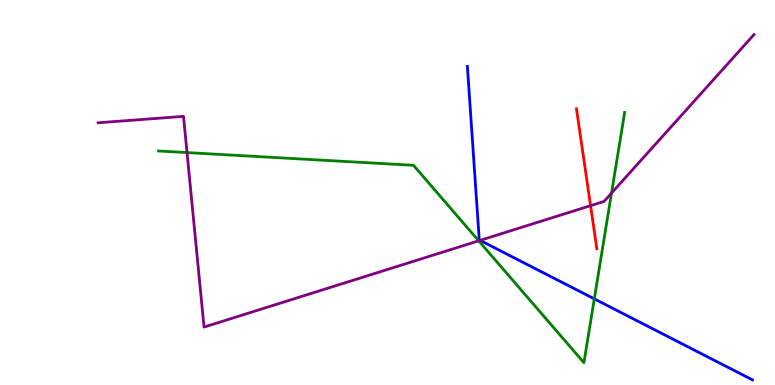[{'lines': ['blue', 'red'], 'intersections': []}, {'lines': ['green', 'red'], 'intersections': []}, {'lines': ['purple', 'red'], 'intersections': [{'x': 7.62, 'y': 4.66}]}, {'lines': ['blue', 'green'], 'intersections': [{'x': 7.67, 'y': 2.24}]}, {'lines': ['blue', 'purple'], 'intersections': [{'x': 6.19, 'y': 3.76}]}, {'lines': ['green', 'purple'], 'intersections': [{'x': 2.41, 'y': 6.04}, {'x': 6.18, 'y': 3.74}, {'x': 7.89, 'y': 4.98}]}]